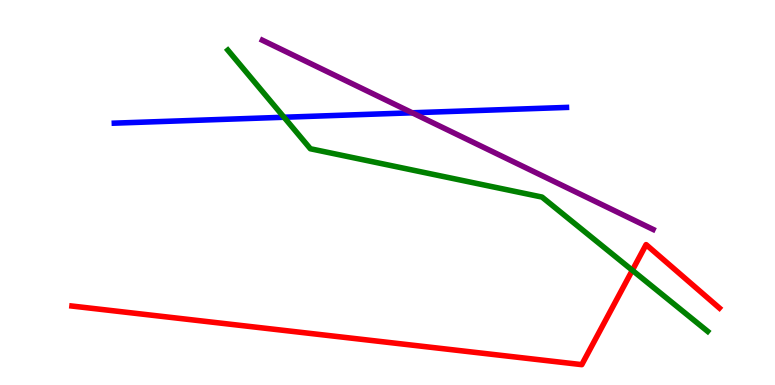[{'lines': ['blue', 'red'], 'intersections': []}, {'lines': ['green', 'red'], 'intersections': [{'x': 8.16, 'y': 2.98}]}, {'lines': ['purple', 'red'], 'intersections': []}, {'lines': ['blue', 'green'], 'intersections': [{'x': 3.66, 'y': 6.95}]}, {'lines': ['blue', 'purple'], 'intersections': [{'x': 5.32, 'y': 7.07}]}, {'lines': ['green', 'purple'], 'intersections': []}]